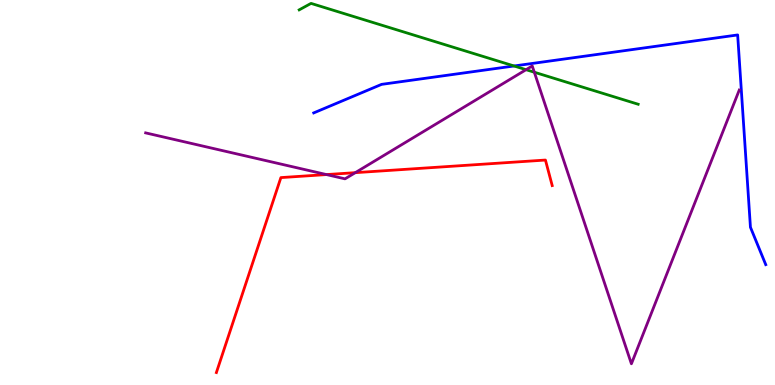[{'lines': ['blue', 'red'], 'intersections': []}, {'lines': ['green', 'red'], 'intersections': []}, {'lines': ['purple', 'red'], 'intersections': [{'x': 4.21, 'y': 5.47}, {'x': 4.58, 'y': 5.52}]}, {'lines': ['blue', 'green'], 'intersections': [{'x': 6.63, 'y': 8.29}]}, {'lines': ['blue', 'purple'], 'intersections': []}, {'lines': ['green', 'purple'], 'intersections': [{'x': 6.79, 'y': 8.19}, {'x': 6.89, 'y': 8.12}]}]